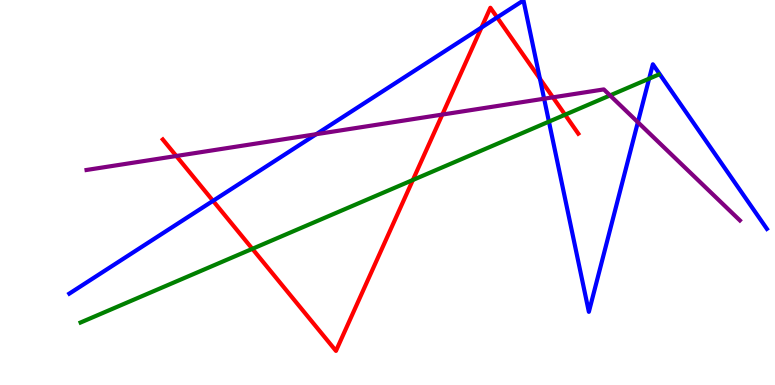[{'lines': ['blue', 'red'], 'intersections': [{'x': 2.75, 'y': 4.78}, {'x': 6.21, 'y': 9.29}, {'x': 6.41, 'y': 9.55}, {'x': 6.97, 'y': 7.96}]}, {'lines': ['green', 'red'], 'intersections': [{'x': 3.26, 'y': 3.54}, {'x': 5.33, 'y': 5.33}, {'x': 7.29, 'y': 7.02}]}, {'lines': ['purple', 'red'], 'intersections': [{'x': 2.27, 'y': 5.95}, {'x': 5.71, 'y': 7.02}, {'x': 7.13, 'y': 7.47}]}, {'lines': ['blue', 'green'], 'intersections': [{'x': 7.08, 'y': 6.84}, {'x': 8.38, 'y': 7.96}]}, {'lines': ['blue', 'purple'], 'intersections': [{'x': 4.08, 'y': 6.51}, {'x': 7.02, 'y': 7.44}, {'x': 8.23, 'y': 6.83}]}, {'lines': ['green', 'purple'], 'intersections': [{'x': 7.87, 'y': 7.52}]}]